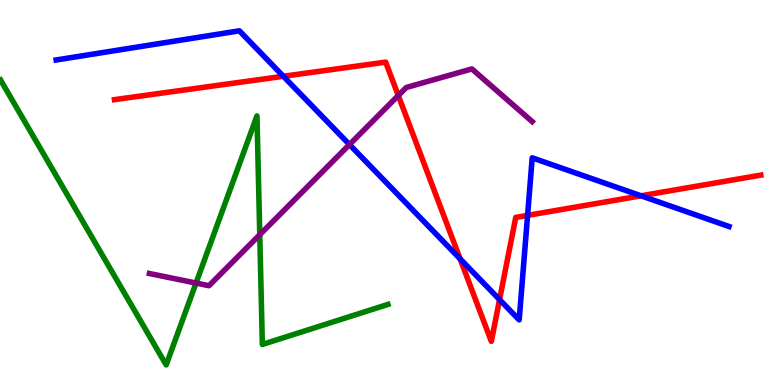[{'lines': ['blue', 'red'], 'intersections': [{'x': 3.66, 'y': 8.02}, {'x': 5.94, 'y': 3.28}, {'x': 6.45, 'y': 2.22}, {'x': 6.81, 'y': 4.41}, {'x': 8.27, 'y': 4.91}]}, {'lines': ['green', 'red'], 'intersections': []}, {'lines': ['purple', 'red'], 'intersections': [{'x': 5.14, 'y': 7.52}]}, {'lines': ['blue', 'green'], 'intersections': []}, {'lines': ['blue', 'purple'], 'intersections': [{'x': 4.51, 'y': 6.25}]}, {'lines': ['green', 'purple'], 'intersections': [{'x': 2.53, 'y': 2.65}, {'x': 3.35, 'y': 3.9}]}]